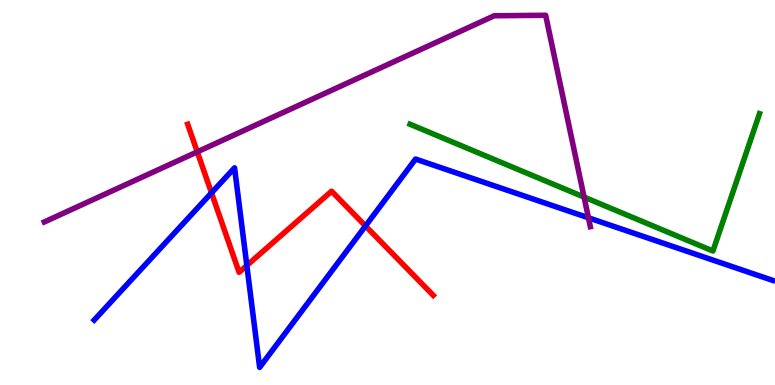[{'lines': ['blue', 'red'], 'intersections': [{'x': 2.73, 'y': 4.99}, {'x': 3.18, 'y': 3.1}, {'x': 4.72, 'y': 4.13}]}, {'lines': ['green', 'red'], 'intersections': []}, {'lines': ['purple', 'red'], 'intersections': [{'x': 2.55, 'y': 6.06}]}, {'lines': ['blue', 'green'], 'intersections': []}, {'lines': ['blue', 'purple'], 'intersections': [{'x': 7.59, 'y': 4.34}]}, {'lines': ['green', 'purple'], 'intersections': [{'x': 7.54, 'y': 4.88}]}]